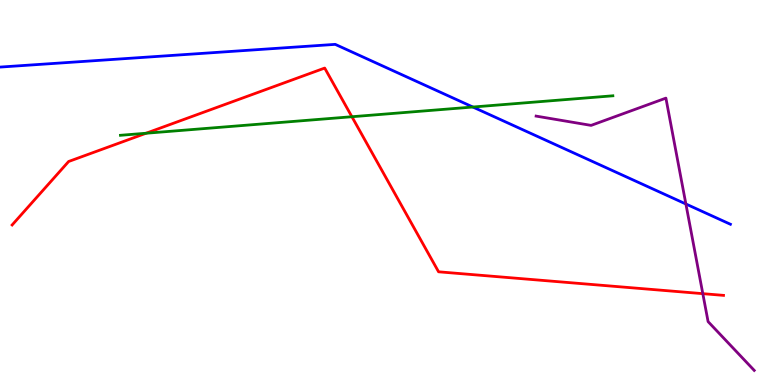[{'lines': ['blue', 'red'], 'intersections': []}, {'lines': ['green', 'red'], 'intersections': [{'x': 1.88, 'y': 6.54}, {'x': 4.54, 'y': 6.97}]}, {'lines': ['purple', 'red'], 'intersections': [{'x': 9.07, 'y': 2.37}]}, {'lines': ['blue', 'green'], 'intersections': [{'x': 6.1, 'y': 7.22}]}, {'lines': ['blue', 'purple'], 'intersections': [{'x': 8.85, 'y': 4.7}]}, {'lines': ['green', 'purple'], 'intersections': []}]